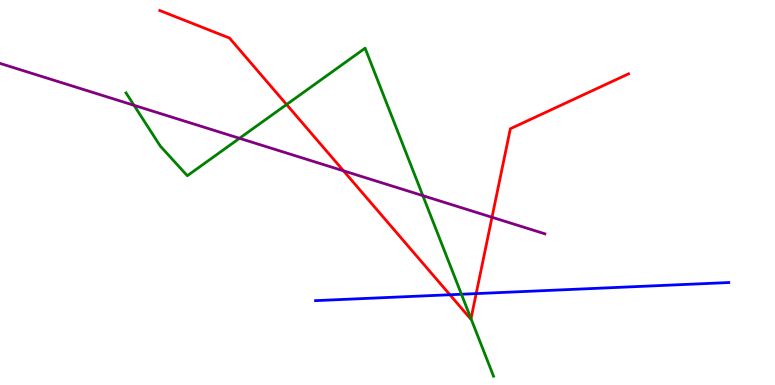[{'lines': ['blue', 'red'], 'intersections': [{'x': 5.81, 'y': 2.34}, {'x': 6.14, 'y': 2.37}]}, {'lines': ['green', 'red'], 'intersections': [{'x': 3.7, 'y': 7.29}, {'x': 6.08, 'y': 1.72}]}, {'lines': ['purple', 'red'], 'intersections': [{'x': 4.43, 'y': 5.56}, {'x': 6.35, 'y': 4.36}]}, {'lines': ['blue', 'green'], 'intersections': [{'x': 5.95, 'y': 2.36}]}, {'lines': ['blue', 'purple'], 'intersections': []}, {'lines': ['green', 'purple'], 'intersections': [{'x': 1.73, 'y': 7.26}, {'x': 3.09, 'y': 6.41}, {'x': 5.46, 'y': 4.92}]}]